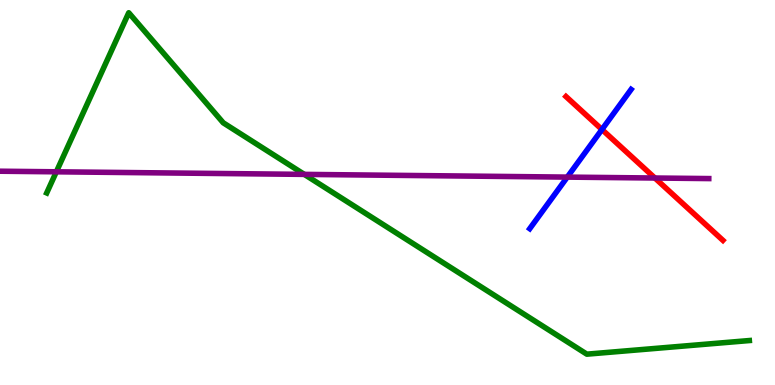[{'lines': ['blue', 'red'], 'intersections': [{'x': 7.77, 'y': 6.64}]}, {'lines': ['green', 'red'], 'intersections': []}, {'lines': ['purple', 'red'], 'intersections': [{'x': 8.45, 'y': 5.38}]}, {'lines': ['blue', 'green'], 'intersections': []}, {'lines': ['blue', 'purple'], 'intersections': [{'x': 7.32, 'y': 5.4}]}, {'lines': ['green', 'purple'], 'intersections': [{'x': 0.727, 'y': 5.54}, {'x': 3.93, 'y': 5.47}]}]